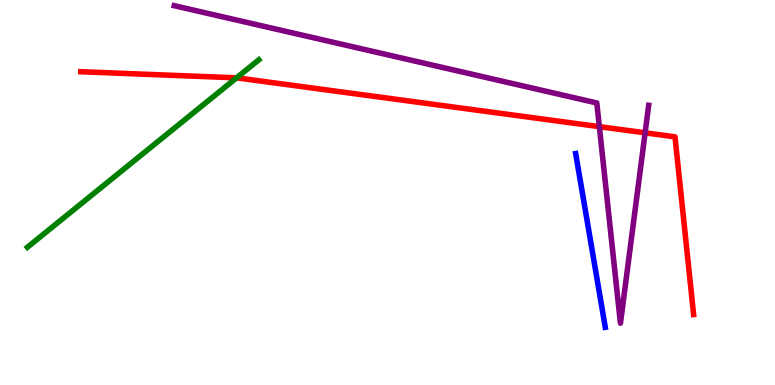[{'lines': ['blue', 'red'], 'intersections': []}, {'lines': ['green', 'red'], 'intersections': [{'x': 3.05, 'y': 7.98}]}, {'lines': ['purple', 'red'], 'intersections': [{'x': 7.73, 'y': 6.71}, {'x': 8.32, 'y': 6.55}]}, {'lines': ['blue', 'green'], 'intersections': []}, {'lines': ['blue', 'purple'], 'intersections': []}, {'lines': ['green', 'purple'], 'intersections': []}]